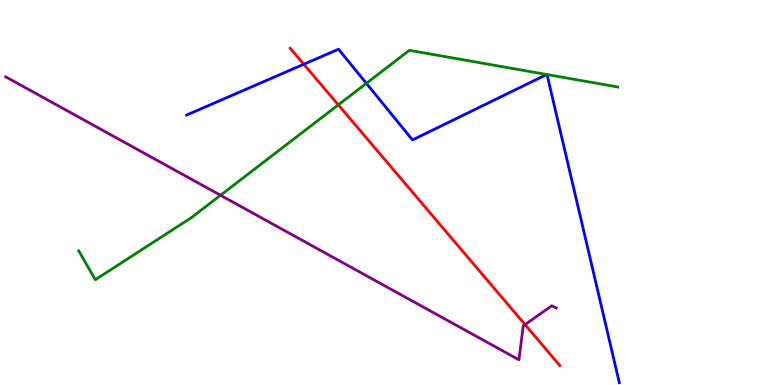[{'lines': ['blue', 'red'], 'intersections': [{'x': 3.92, 'y': 8.33}]}, {'lines': ['green', 'red'], 'intersections': [{'x': 4.37, 'y': 7.28}]}, {'lines': ['purple', 'red'], 'intersections': [{'x': 6.77, 'y': 1.57}]}, {'lines': ['blue', 'green'], 'intersections': [{'x': 4.73, 'y': 7.84}, {'x': 7.05, 'y': 8.07}, {'x': 7.06, 'y': 8.06}]}, {'lines': ['blue', 'purple'], 'intersections': []}, {'lines': ['green', 'purple'], 'intersections': [{'x': 2.85, 'y': 4.93}]}]